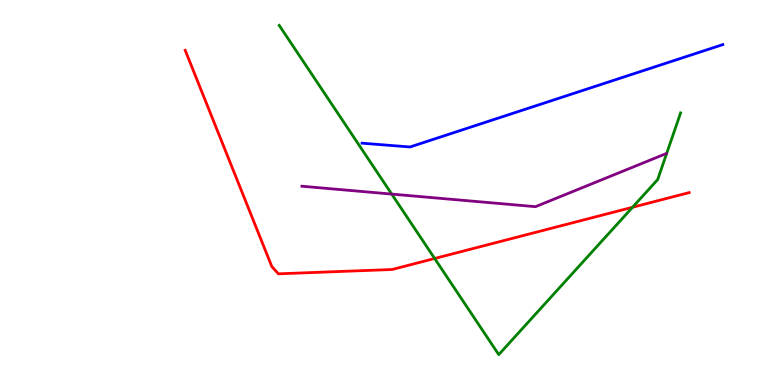[{'lines': ['blue', 'red'], 'intersections': []}, {'lines': ['green', 'red'], 'intersections': [{'x': 5.61, 'y': 3.29}, {'x': 8.16, 'y': 4.62}]}, {'lines': ['purple', 'red'], 'intersections': []}, {'lines': ['blue', 'green'], 'intersections': []}, {'lines': ['blue', 'purple'], 'intersections': []}, {'lines': ['green', 'purple'], 'intersections': [{'x': 5.05, 'y': 4.96}]}]